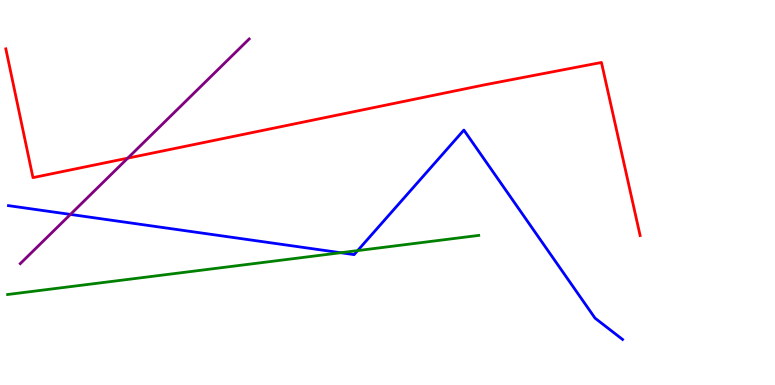[{'lines': ['blue', 'red'], 'intersections': []}, {'lines': ['green', 'red'], 'intersections': []}, {'lines': ['purple', 'red'], 'intersections': [{'x': 1.65, 'y': 5.89}]}, {'lines': ['blue', 'green'], 'intersections': [{'x': 4.4, 'y': 3.44}, {'x': 4.61, 'y': 3.49}]}, {'lines': ['blue', 'purple'], 'intersections': [{'x': 0.909, 'y': 4.43}]}, {'lines': ['green', 'purple'], 'intersections': []}]